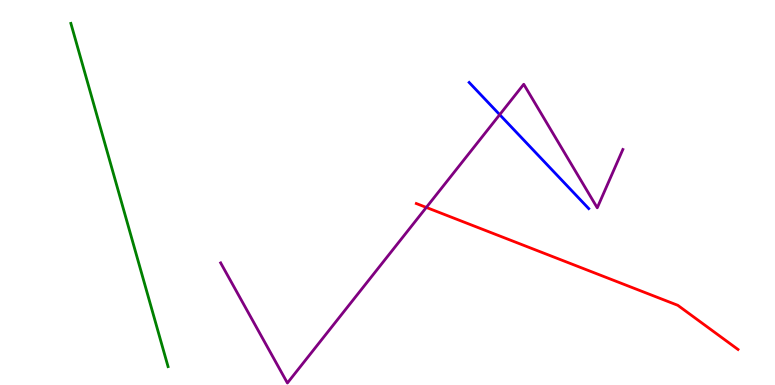[{'lines': ['blue', 'red'], 'intersections': []}, {'lines': ['green', 'red'], 'intersections': []}, {'lines': ['purple', 'red'], 'intersections': [{'x': 5.5, 'y': 4.61}]}, {'lines': ['blue', 'green'], 'intersections': []}, {'lines': ['blue', 'purple'], 'intersections': [{'x': 6.45, 'y': 7.02}]}, {'lines': ['green', 'purple'], 'intersections': []}]